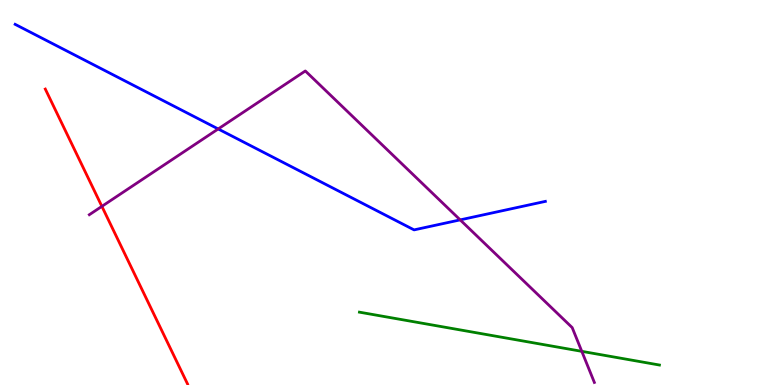[{'lines': ['blue', 'red'], 'intersections': []}, {'lines': ['green', 'red'], 'intersections': []}, {'lines': ['purple', 'red'], 'intersections': [{'x': 1.31, 'y': 4.64}]}, {'lines': ['blue', 'green'], 'intersections': []}, {'lines': ['blue', 'purple'], 'intersections': [{'x': 2.82, 'y': 6.65}, {'x': 5.94, 'y': 4.29}]}, {'lines': ['green', 'purple'], 'intersections': [{'x': 7.51, 'y': 0.874}]}]